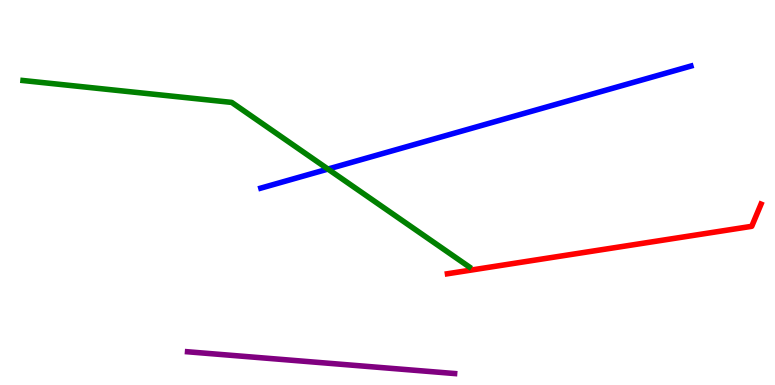[{'lines': ['blue', 'red'], 'intersections': []}, {'lines': ['green', 'red'], 'intersections': []}, {'lines': ['purple', 'red'], 'intersections': []}, {'lines': ['blue', 'green'], 'intersections': [{'x': 4.23, 'y': 5.61}]}, {'lines': ['blue', 'purple'], 'intersections': []}, {'lines': ['green', 'purple'], 'intersections': []}]